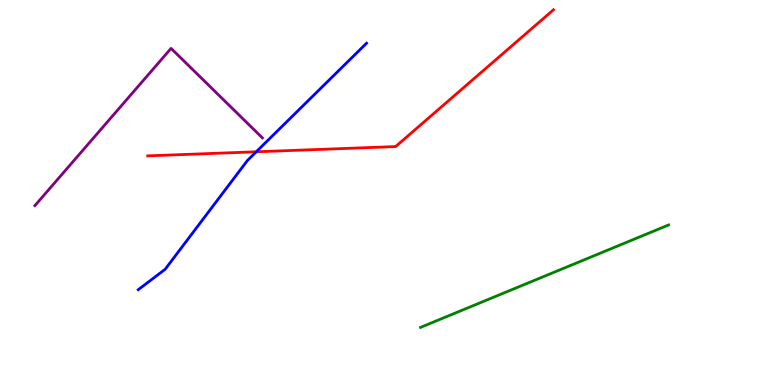[{'lines': ['blue', 'red'], 'intersections': [{'x': 3.31, 'y': 6.06}]}, {'lines': ['green', 'red'], 'intersections': []}, {'lines': ['purple', 'red'], 'intersections': []}, {'lines': ['blue', 'green'], 'intersections': []}, {'lines': ['blue', 'purple'], 'intersections': []}, {'lines': ['green', 'purple'], 'intersections': []}]